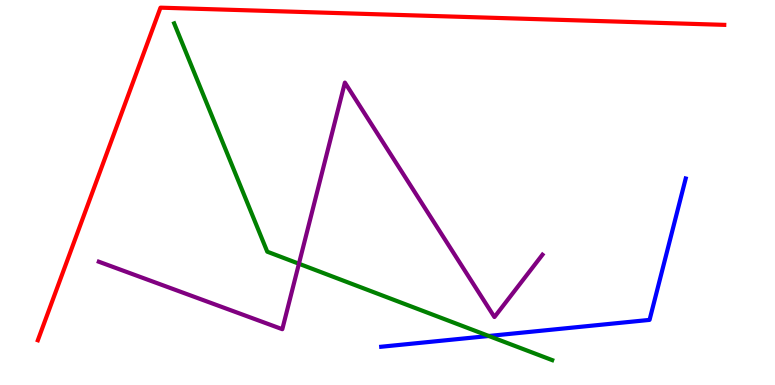[{'lines': ['blue', 'red'], 'intersections': []}, {'lines': ['green', 'red'], 'intersections': []}, {'lines': ['purple', 'red'], 'intersections': []}, {'lines': ['blue', 'green'], 'intersections': [{'x': 6.31, 'y': 1.27}]}, {'lines': ['blue', 'purple'], 'intersections': []}, {'lines': ['green', 'purple'], 'intersections': [{'x': 3.86, 'y': 3.15}]}]